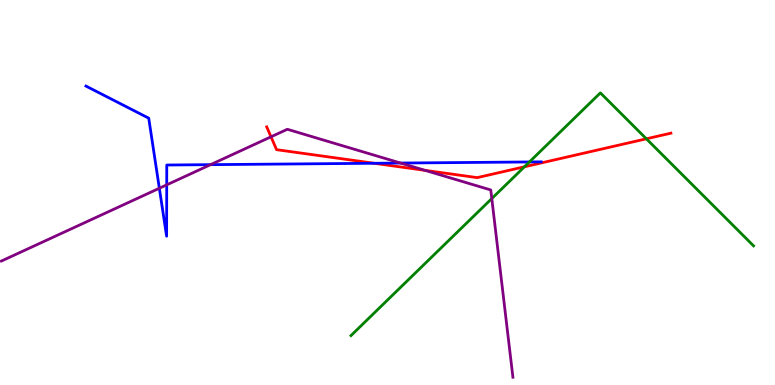[{'lines': ['blue', 'red'], 'intersections': [{'x': 4.83, 'y': 5.76}]}, {'lines': ['green', 'red'], 'intersections': [{'x': 6.77, 'y': 5.67}, {'x': 8.34, 'y': 6.39}]}, {'lines': ['purple', 'red'], 'intersections': [{'x': 3.5, 'y': 6.45}, {'x': 5.48, 'y': 5.57}]}, {'lines': ['blue', 'green'], 'intersections': [{'x': 6.83, 'y': 5.79}]}, {'lines': ['blue', 'purple'], 'intersections': [{'x': 2.06, 'y': 5.11}, {'x': 2.15, 'y': 5.2}, {'x': 2.72, 'y': 5.72}, {'x': 5.17, 'y': 5.76}]}, {'lines': ['green', 'purple'], 'intersections': [{'x': 6.35, 'y': 4.84}]}]